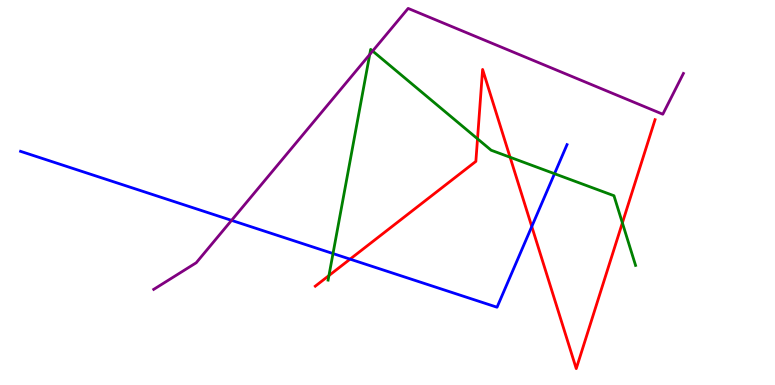[{'lines': ['blue', 'red'], 'intersections': [{'x': 4.52, 'y': 3.27}, {'x': 6.86, 'y': 4.12}]}, {'lines': ['green', 'red'], 'intersections': [{'x': 4.24, 'y': 2.84}, {'x': 6.16, 'y': 6.39}, {'x': 6.58, 'y': 5.92}, {'x': 8.03, 'y': 4.21}]}, {'lines': ['purple', 'red'], 'intersections': []}, {'lines': ['blue', 'green'], 'intersections': [{'x': 4.3, 'y': 3.41}, {'x': 7.16, 'y': 5.49}]}, {'lines': ['blue', 'purple'], 'intersections': [{'x': 2.99, 'y': 4.28}]}, {'lines': ['green', 'purple'], 'intersections': [{'x': 4.77, 'y': 8.58}, {'x': 4.81, 'y': 8.67}]}]